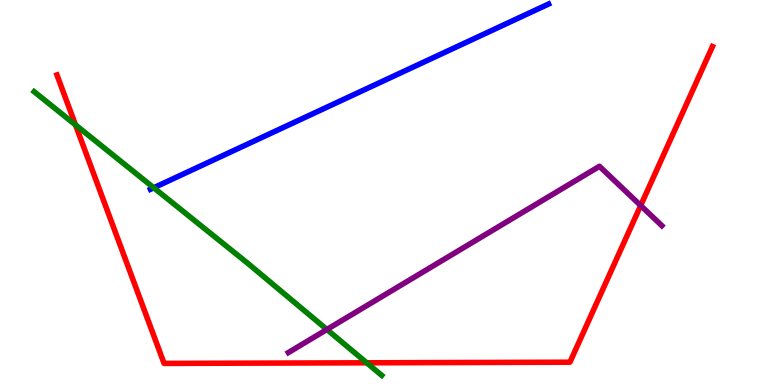[{'lines': ['blue', 'red'], 'intersections': []}, {'lines': ['green', 'red'], 'intersections': [{'x': 0.974, 'y': 6.76}, {'x': 4.73, 'y': 0.577}]}, {'lines': ['purple', 'red'], 'intersections': [{'x': 8.27, 'y': 4.66}]}, {'lines': ['blue', 'green'], 'intersections': [{'x': 1.98, 'y': 5.12}]}, {'lines': ['blue', 'purple'], 'intersections': []}, {'lines': ['green', 'purple'], 'intersections': [{'x': 4.22, 'y': 1.44}]}]